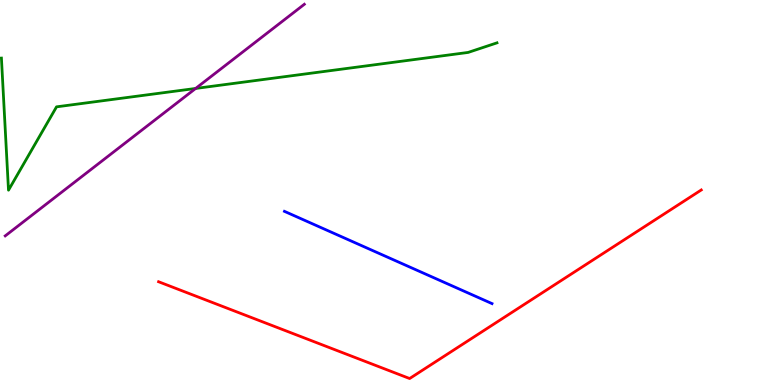[{'lines': ['blue', 'red'], 'intersections': []}, {'lines': ['green', 'red'], 'intersections': []}, {'lines': ['purple', 'red'], 'intersections': []}, {'lines': ['blue', 'green'], 'intersections': []}, {'lines': ['blue', 'purple'], 'intersections': []}, {'lines': ['green', 'purple'], 'intersections': [{'x': 2.52, 'y': 7.7}]}]